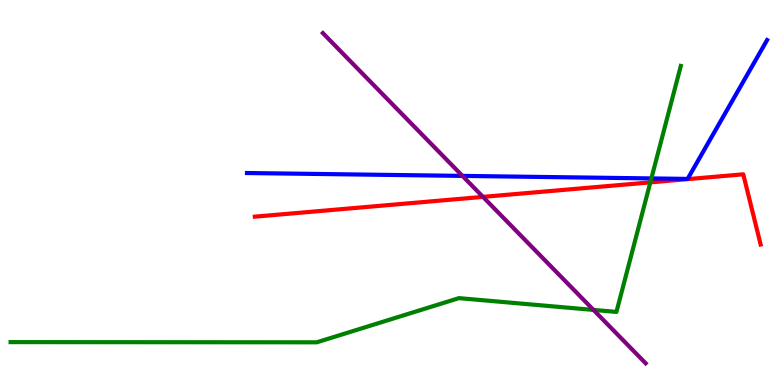[{'lines': ['blue', 'red'], 'intersections': []}, {'lines': ['green', 'red'], 'intersections': [{'x': 8.39, 'y': 5.26}]}, {'lines': ['purple', 'red'], 'intersections': [{'x': 6.23, 'y': 4.89}]}, {'lines': ['blue', 'green'], 'intersections': [{'x': 8.4, 'y': 5.37}]}, {'lines': ['blue', 'purple'], 'intersections': [{'x': 5.97, 'y': 5.43}]}, {'lines': ['green', 'purple'], 'intersections': [{'x': 7.66, 'y': 1.95}]}]